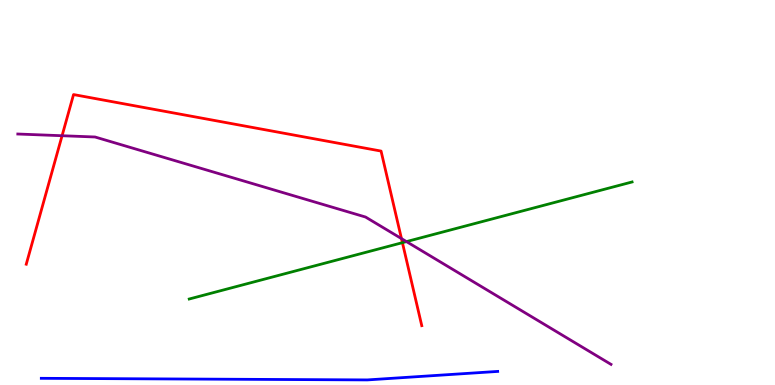[{'lines': ['blue', 'red'], 'intersections': []}, {'lines': ['green', 'red'], 'intersections': [{'x': 5.19, 'y': 3.7}]}, {'lines': ['purple', 'red'], 'intersections': [{'x': 0.801, 'y': 6.47}, {'x': 5.18, 'y': 3.8}]}, {'lines': ['blue', 'green'], 'intersections': []}, {'lines': ['blue', 'purple'], 'intersections': []}, {'lines': ['green', 'purple'], 'intersections': [{'x': 5.24, 'y': 3.72}]}]